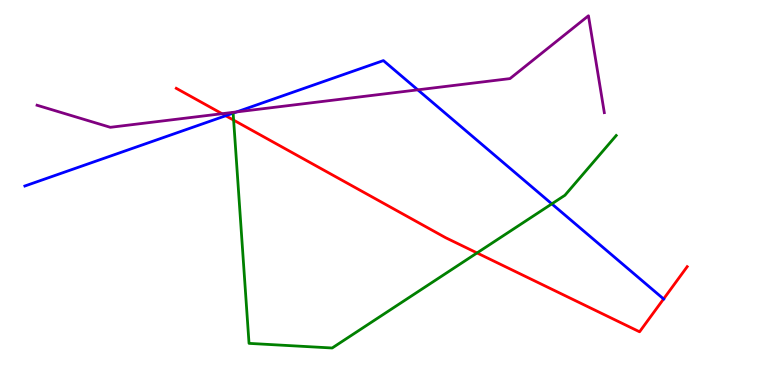[{'lines': ['blue', 'red'], 'intersections': [{'x': 2.91, 'y': 6.99}, {'x': 8.56, 'y': 2.24}]}, {'lines': ['green', 'red'], 'intersections': [{'x': 3.01, 'y': 6.88}, {'x': 6.16, 'y': 3.43}]}, {'lines': ['purple', 'red'], 'intersections': [{'x': 2.86, 'y': 7.05}]}, {'lines': ['blue', 'green'], 'intersections': [{'x': 3.01, 'y': 7.06}, {'x': 7.12, 'y': 4.7}]}, {'lines': ['blue', 'purple'], 'intersections': [{'x': 3.05, 'y': 7.09}, {'x': 5.39, 'y': 7.67}]}, {'lines': ['green', 'purple'], 'intersections': []}]